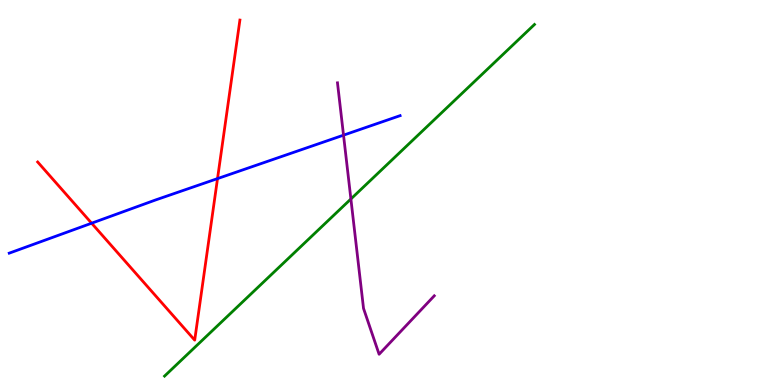[{'lines': ['blue', 'red'], 'intersections': [{'x': 1.18, 'y': 4.2}, {'x': 2.81, 'y': 5.36}]}, {'lines': ['green', 'red'], 'intersections': []}, {'lines': ['purple', 'red'], 'intersections': []}, {'lines': ['blue', 'green'], 'intersections': []}, {'lines': ['blue', 'purple'], 'intersections': [{'x': 4.43, 'y': 6.49}]}, {'lines': ['green', 'purple'], 'intersections': [{'x': 4.53, 'y': 4.83}]}]